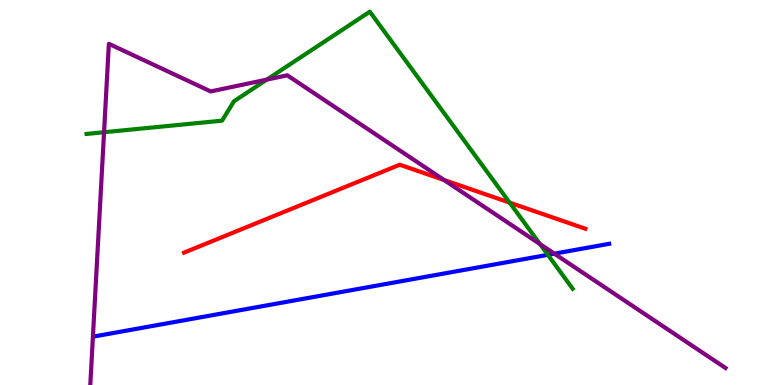[{'lines': ['blue', 'red'], 'intersections': []}, {'lines': ['green', 'red'], 'intersections': [{'x': 6.58, 'y': 4.74}]}, {'lines': ['purple', 'red'], 'intersections': [{'x': 5.73, 'y': 5.32}]}, {'lines': ['blue', 'green'], 'intersections': [{'x': 7.07, 'y': 3.38}]}, {'lines': ['blue', 'purple'], 'intersections': [{'x': 7.15, 'y': 3.41}]}, {'lines': ['green', 'purple'], 'intersections': [{'x': 1.34, 'y': 6.57}, {'x': 3.44, 'y': 7.93}, {'x': 6.97, 'y': 3.66}]}]